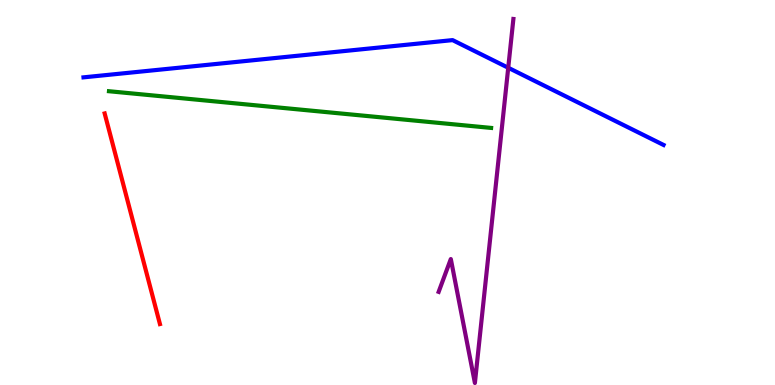[{'lines': ['blue', 'red'], 'intersections': []}, {'lines': ['green', 'red'], 'intersections': []}, {'lines': ['purple', 'red'], 'intersections': []}, {'lines': ['blue', 'green'], 'intersections': []}, {'lines': ['blue', 'purple'], 'intersections': [{'x': 6.56, 'y': 8.24}]}, {'lines': ['green', 'purple'], 'intersections': []}]